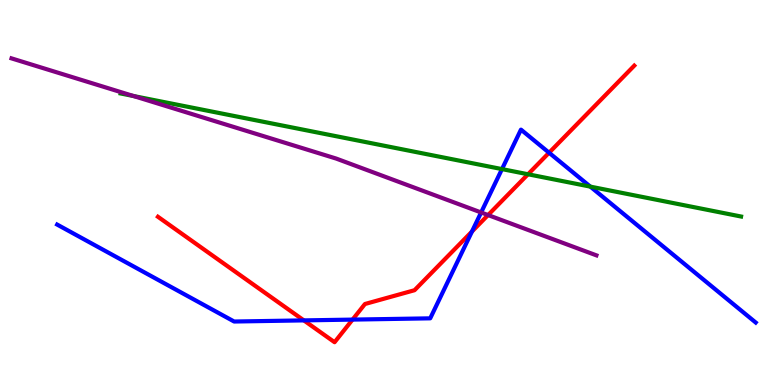[{'lines': ['blue', 'red'], 'intersections': [{'x': 3.92, 'y': 1.68}, {'x': 4.55, 'y': 1.7}, {'x': 6.09, 'y': 3.99}, {'x': 7.08, 'y': 6.03}]}, {'lines': ['green', 'red'], 'intersections': [{'x': 6.81, 'y': 5.47}]}, {'lines': ['purple', 'red'], 'intersections': [{'x': 6.3, 'y': 4.41}]}, {'lines': ['blue', 'green'], 'intersections': [{'x': 6.48, 'y': 5.61}, {'x': 7.62, 'y': 5.15}]}, {'lines': ['blue', 'purple'], 'intersections': [{'x': 6.21, 'y': 4.48}]}, {'lines': ['green', 'purple'], 'intersections': [{'x': 1.72, 'y': 7.51}]}]